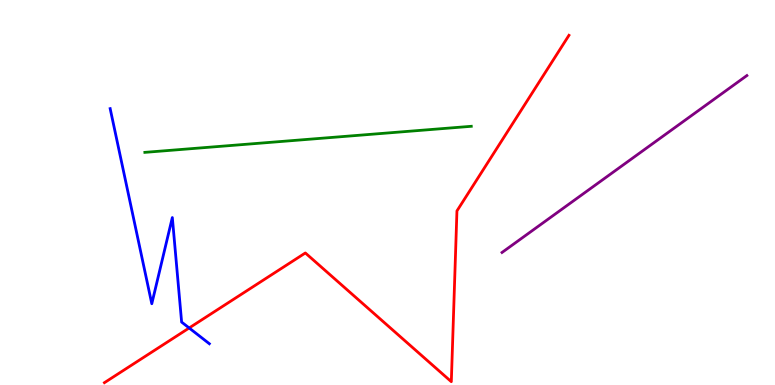[{'lines': ['blue', 'red'], 'intersections': [{'x': 2.44, 'y': 1.48}]}, {'lines': ['green', 'red'], 'intersections': []}, {'lines': ['purple', 'red'], 'intersections': []}, {'lines': ['blue', 'green'], 'intersections': []}, {'lines': ['blue', 'purple'], 'intersections': []}, {'lines': ['green', 'purple'], 'intersections': []}]